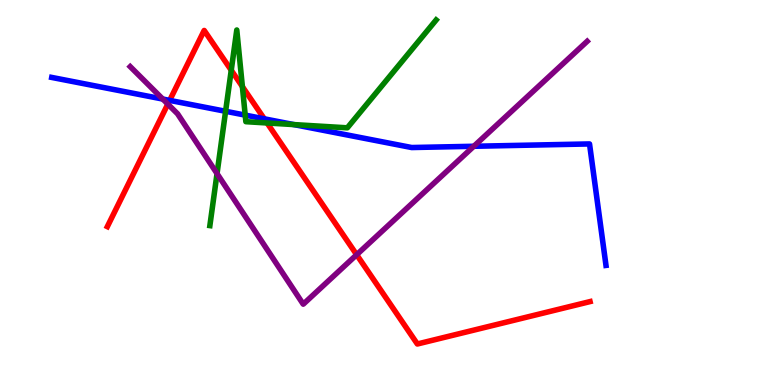[{'lines': ['blue', 'red'], 'intersections': [{'x': 2.19, 'y': 7.39}, {'x': 3.41, 'y': 6.91}]}, {'lines': ['green', 'red'], 'intersections': [{'x': 2.98, 'y': 8.18}, {'x': 3.13, 'y': 7.75}, {'x': 3.45, 'y': 6.81}]}, {'lines': ['purple', 'red'], 'intersections': [{'x': 2.17, 'y': 7.3}, {'x': 4.6, 'y': 3.38}]}, {'lines': ['blue', 'green'], 'intersections': [{'x': 2.91, 'y': 7.11}, {'x': 3.16, 'y': 7.01}, {'x': 3.79, 'y': 6.76}]}, {'lines': ['blue', 'purple'], 'intersections': [{'x': 2.1, 'y': 7.43}, {'x': 6.11, 'y': 6.2}]}, {'lines': ['green', 'purple'], 'intersections': [{'x': 2.8, 'y': 5.49}]}]